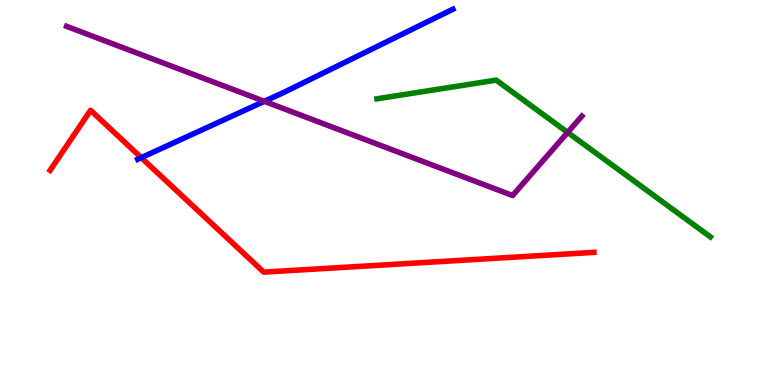[{'lines': ['blue', 'red'], 'intersections': [{'x': 1.82, 'y': 5.91}]}, {'lines': ['green', 'red'], 'intersections': []}, {'lines': ['purple', 'red'], 'intersections': []}, {'lines': ['blue', 'green'], 'intersections': []}, {'lines': ['blue', 'purple'], 'intersections': [{'x': 3.41, 'y': 7.37}]}, {'lines': ['green', 'purple'], 'intersections': [{'x': 7.32, 'y': 6.56}]}]